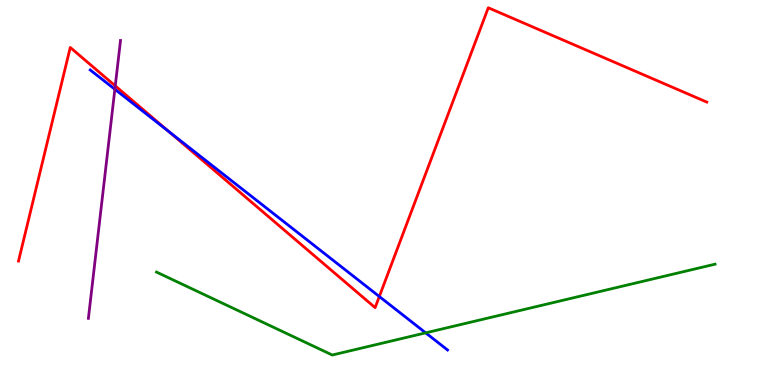[{'lines': ['blue', 'red'], 'intersections': [{'x': 2.17, 'y': 6.59}, {'x': 4.89, 'y': 2.3}]}, {'lines': ['green', 'red'], 'intersections': []}, {'lines': ['purple', 'red'], 'intersections': [{'x': 1.49, 'y': 7.77}]}, {'lines': ['blue', 'green'], 'intersections': [{'x': 5.49, 'y': 1.35}]}, {'lines': ['blue', 'purple'], 'intersections': [{'x': 1.48, 'y': 7.68}]}, {'lines': ['green', 'purple'], 'intersections': []}]